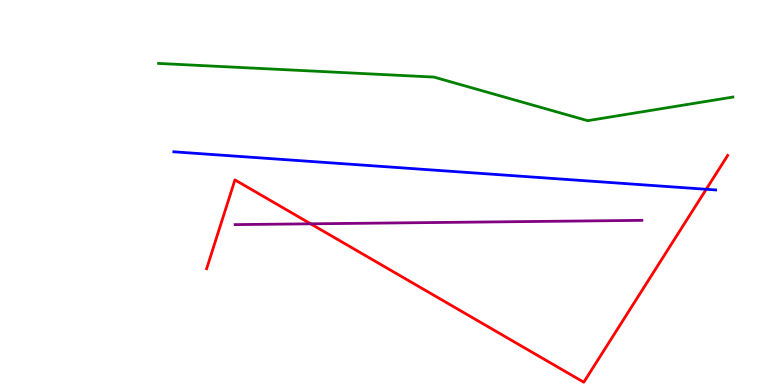[{'lines': ['blue', 'red'], 'intersections': [{'x': 9.11, 'y': 5.08}]}, {'lines': ['green', 'red'], 'intersections': []}, {'lines': ['purple', 'red'], 'intersections': [{'x': 4.01, 'y': 4.19}]}, {'lines': ['blue', 'green'], 'intersections': []}, {'lines': ['blue', 'purple'], 'intersections': []}, {'lines': ['green', 'purple'], 'intersections': []}]